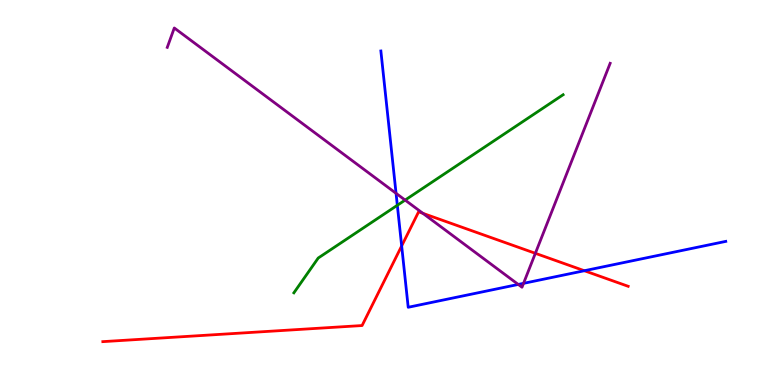[{'lines': ['blue', 'red'], 'intersections': [{'x': 5.18, 'y': 3.61}, {'x': 7.54, 'y': 2.97}]}, {'lines': ['green', 'red'], 'intersections': []}, {'lines': ['purple', 'red'], 'intersections': [{'x': 5.46, 'y': 4.46}, {'x': 6.91, 'y': 3.42}]}, {'lines': ['blue', 'green'], 'intersections': [{'x': 5.13, 'y': 4.67}]}, {'lines': ['blue', 'purple'], 'intersections': [{'x': 5.11, 'y': 4.98}, {'x': 6.69, 'y': 2.61}, {'x': 6.76, 'y': 2.64}]}, {'lines': ['green', 'purple'], 'intersections': [{'x': 5.23, 'y': 4.8}]}]